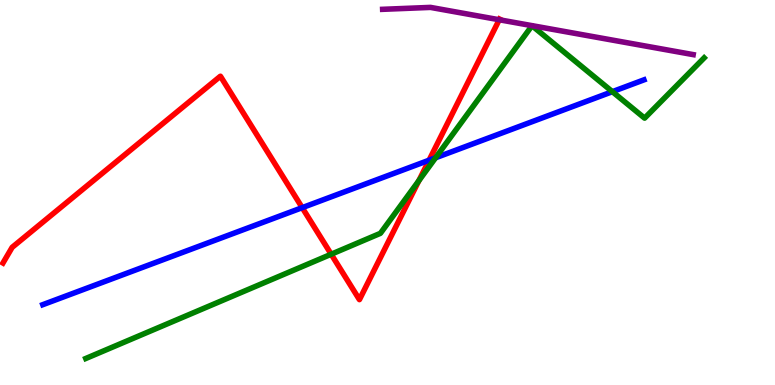[{'lines': ['blue', 'red'], 'intersections': [{'x': 3.9, 'y': 4.61}, {'x': 5.54, 'y': 5.84}]}, {'lines': ['green', 'red'], 'intersections': [{'x': 4.27, 'y': 3.4}, {'x': 5.4, 'y': 5.31}]}, {'lines': ['purple', 'red'], 'intersections': [{'x': 6.44, 'y': 9.49}]}, {'lines': ['blue', 'green'], 'intersections': [{'x': 5.62, 'y': 5.9}, {'x': 7.9, 'y': 7.62}]}, {'lines': ['blue', 'purple'], 'intersections': []}, {'lines': ['green', 'purple'], 'intersections': []}]